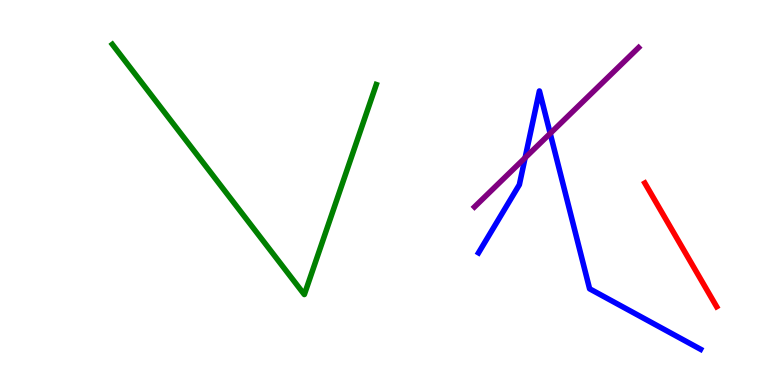[{'lines': ['blue', 'red'], 'intersections': []}, {'lines': ['green', 'red'], 'intersections': []}, {'lines': ['purple', 'red'], 'intersections': []}, {'lines': ['blue', 'green'], 'intersections': []}, {'lines': ['blue', 'purple'], 'intersections': [{'x': 6.78, 'y': 5.9}, {'x': 7.1, 'y': 6.53}]}, {'lines': ['green', 'purple'], 'intersections': []}]